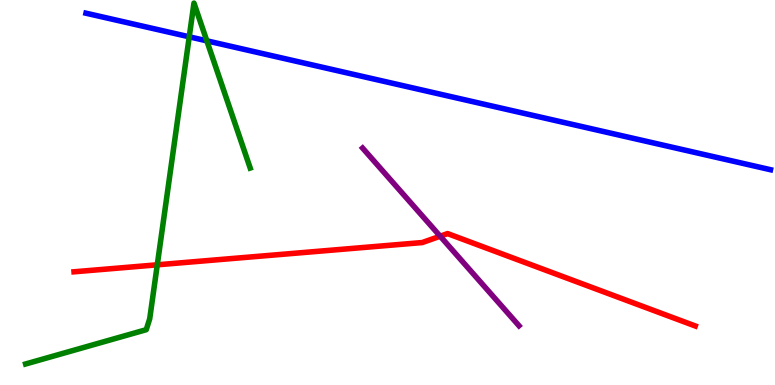[{'lines': ['blue', 'red'], 'intersections': []}, {'lines': ['green', 'red'], 'intersections': [{'x': 2.03, 'y': 3.12}]}, {'lines': ['purple', 'red'], 'intersections': [{'x': 5.68, 'y': 3.86}]}, {'lines': ['blue', 'green'], 'intersections': [{'x': 2.44, 'y': 9.04}, {'x': 2.67, 'y': 8.94}]}, {'lines': ['blue', 'purple'], 'intersections': []}, {'lines': ['green', 'purple'], 'intersections': []}]